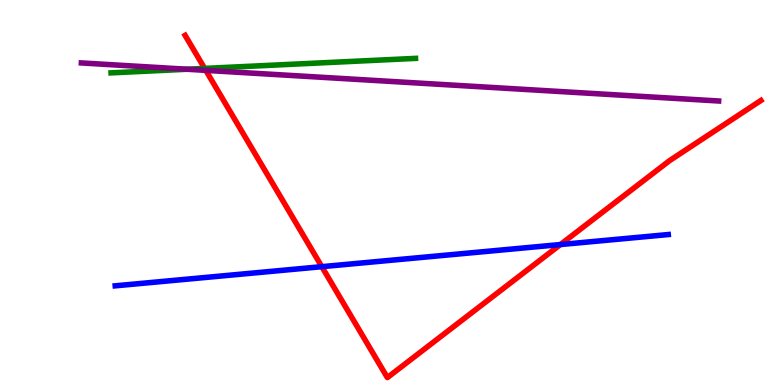[{'lines': ['blue', 'red'], 'intersections': [{'x': 4.15, 'y': 3.07}, {'x': 7.23, 'y': 3.65}]}, {'lines': ['green', 'red'], 'intersections': [{'x': 2.64, 'y': 8.22}]}, {'lines': ['purple', 'red'], 'intersections': [{'x': 2.66, 'y': 8.17}]}, {'lines': ['blue', 'green'], 'intersections': []}, {'lines': ['blue', 'purple'], 'intersections': []}, {'lines': ['green', 'purple'], 'intersections': [{'x': 2.41, 'y': 8.2}]}]